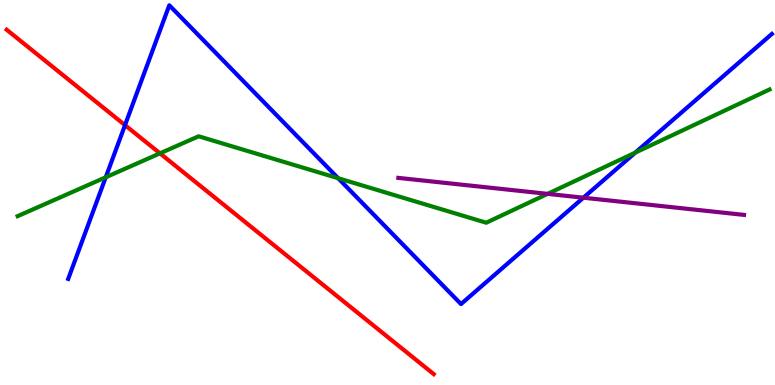[{'lines': ['blue', 'red'], 'intersections': [{'x': 1.61, 'y': 6.75}]}, {'lines': ['green', 'red'], 'intersections': [{'x': 2.06, 'y': 6.02}]}, {'lines': ['purple', 'red'], 'intersections': []}, {'lines': ['blue', 'green'], 'intersections': [{'x': 1.36, 'y': 5.4}, {'x': 4.36, 'y': 5.37}, {'x': 8.2, 'y': 6.04}]}, {'lines': ['blue', 'purple'], 'intersections': [{'x': 7.53, 'y': 4.86}]}, {'lines': ['green', 'purple'], 'intersections': [{'x': 7.07, 'y': 4.96}]}]